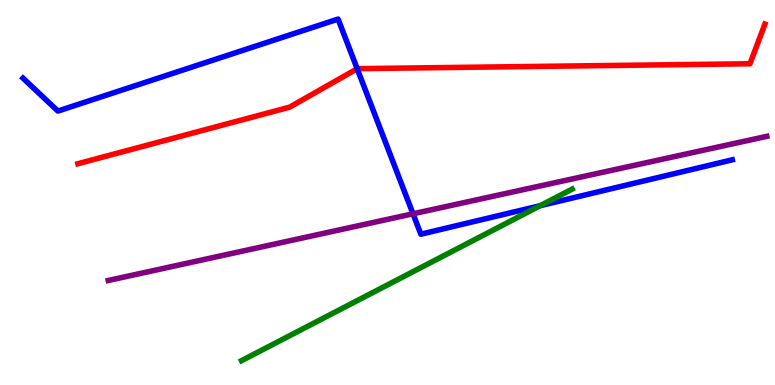[{'lines': ['blue', 'red'], 'intersections': [{'x': 4.61, 'y': 8.21}]}, {'lines': ['green', 'red'], 'intersections': []}, {'lines': ['purple', 'red'], 'intersections': []}, {'lines': ['blue', 'green'], 'intersections': [{'x': 6.97, 'y': 4.66}]}, {'lines': ['blue', 'purple'], 'intersections': [{'x': 5.33, 'y': 4.45}]}, {'lines': ['green', 'purple'], 'intersections': []}]